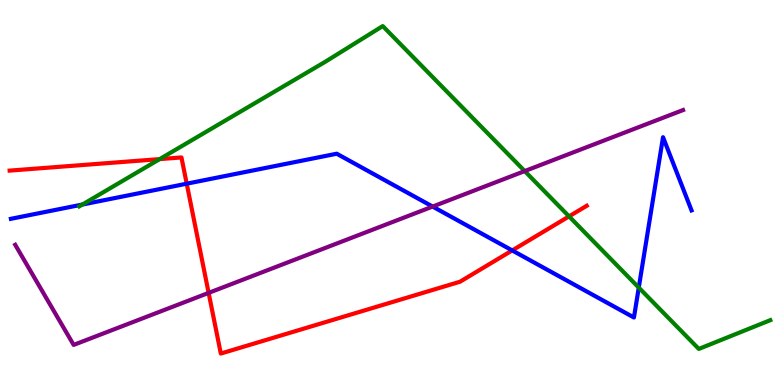[{'lines': ['blue', 'red'], 'intersections': [{'x': 2.41, 'y': 5.23}, {'x': 6.61, 'y': 3.5}]}, {'lines': ['green', 'red'], 'intersections': [{'x': 2.06, 'y': 5.87}, {'x': 7.34, 'y': 4.38}]}, {'lines': ['purple', 'red'], 'intersections': [{'x': 2.69, 'y': 2.39}]}, {'lines': ['blue', 'green'], 'intersections': [{'x': 1.06, 'y': 4.69}, {'x': 8.24, 'y': 2.53}]}, {'lines': ['blue', 'purple'], 'intersections': [{'x': 5.58, 'y': 4.63}]}, {'lines': ['green', 'purple'], 'intersections': [{'x': 6.77, 'y': 5.56}]}]